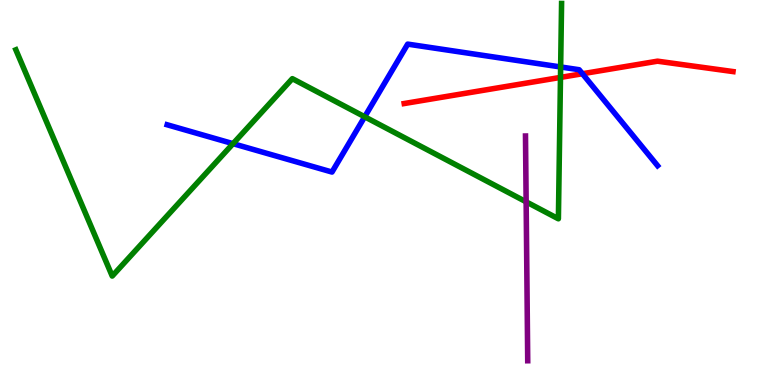[{'lines': ['blue', 'red'], 'intersections': [{'x': 7.52, 'y': 8.08}]}, {'lines': ['green', 'red'], 'intersections': [{'x': 7.23, 'y': 7.99}]}, {'lines': ['purple', 'red'], 'intersections': []}, {'lines': ['blue', 'green'], 'intersections': [{'x': 3.01, 'y': 6.27}, {'x': 4.71, 'y': 6.97}, {'x': 7.23, 'y': 8.26}]}, {'lines': ['blue', 'purple'], 'intersections': []}, {'lines': ['green', 'purple'], 'intersections': [{'x': 6.79, 'y': 4.76}]}]